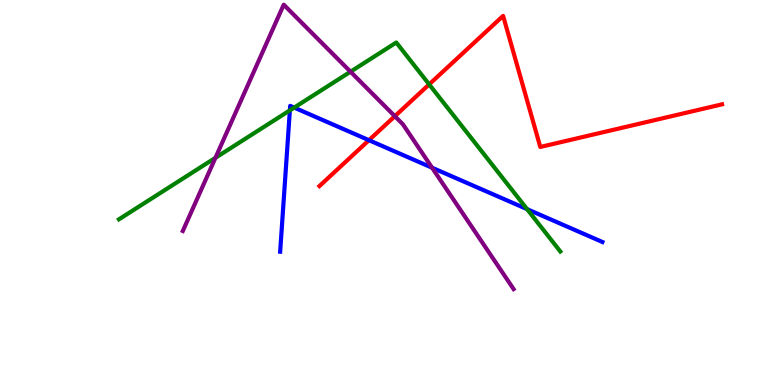[{'lines': ['blue', 'red'], 'intersections': [{'x': 4.76, 'y': 6.36}]}, {'lines': ['green', 'red'], 'intersections': [{'x': 5.54, 'y': 7.81}]}, {'lines': ['purple', 'red'], 'intersections': [{'x': 5.09, 'y': 6.98}]}, {'lines': ['blue', 'green'], 'intersections': [{'x': 3.74, 'y': 7.13}, {'x': 3.8, 'y': 7.21}, {'x': 6.8, 'y': 4.57}]}, {'lines': ['blue', 'purple'], 'intersections': [{'x': 5.58, 'y': 5.64}]}, {'lines': ['green', 'purple'], 'intersections': [{'x': 2.78, 'y': 5.9}, {'x': 4.52, 'y': 8.14}]}]